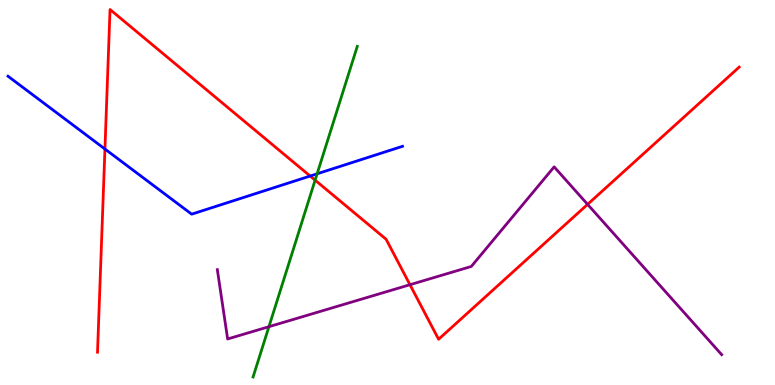[{'lines': ['blue', 'red'], 'intersections': [{'x': 1.35, 'y': 6.13}, {'x': 4.0, 'y': 5.43}]}, {'lines': ['green', 'red'], 'intersections': [{'x': 4.07, 'y': 5.32}]}, {'lines': ['purple', 'red'], 'intersections': [{'x': 5.29, 'y': 2.6}, {'x': 7.58, 'y': 4.69}]}, {'lines': ['blue', 'green'], 'intersections': [{'x': 4.09, 'y': 5.49}]}, {'lines': ['blue', 'purple'], 'intersections': []}, {'lines': ['green', 'purple'], 'intersections': [{'x': 3.47, 'y': 1.51}]}]